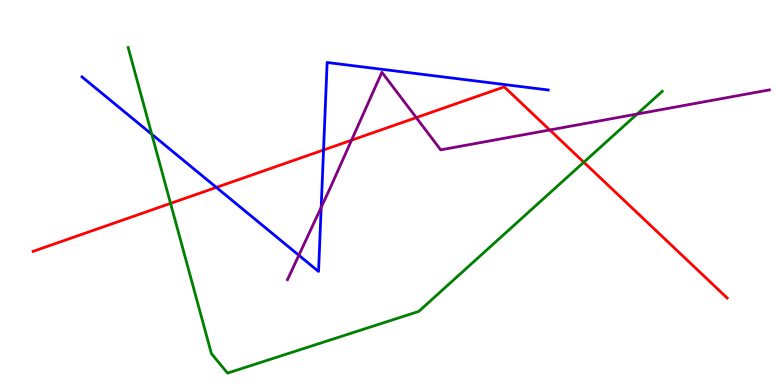[{'lines': ['blue', 'red'], 'intersections': [{'x': 2.79, 'y': 5.13}, {'x': 4.17, 'y': 6.1}]}, {'lines': ['green', 'red'], 'intersections': [{'x': 2.2, 'y': 4.72}, {'x': 7.53, 'y': 5.79}]}, {'lines': ['purple', 'red'], 'intersections': [{'x': 4.54, 'y': 6.36}, {'x': 5.37, 'y': 6.95}, {'x': 7.09, 'y': 6.62}]}, {'lines': ['blue', 'green'], 'intersections': [{'x': 1.96, 'y': 6.51}]}, {'lines': ['blue', 'purple'], 'intersections': [{'x': 3.86, 'y': 3.37}, {'x': 4.14, 'y': 4.61}]}, {'lines': ['green', 'purple'], 'intersections': [{'x': 8.22, 'y': 7.04}]}]